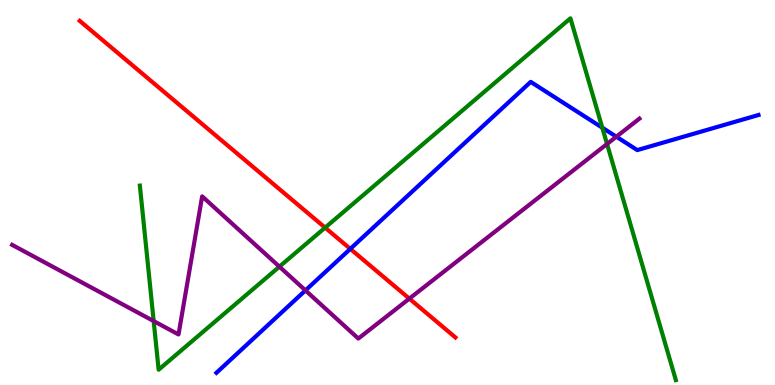[{'lines': ['blue', 'red'], 'intersections': [{'x': 4.52, 'y': 3.54}]}, {'lines': ['green', 'red'], 'intersections': [{'x': 4.2, 'y': 4.09}]}, {'lines': ['purple', 'red'], 'intersections': [{'x': 5.28, 'y': 2.24}]}, {'lines': ['blue', 'green'], 'intersections': [{'x': 7.77, 'y': 6.68}]}, {'lines': ['blue', 'purple'], 'intersections': [{'x': 3.94, 'y': 2.46}, {'x': 7.95, 'y': 6.45}]}, {'lines': ['green', 'purple'], 'intersections': [{'x': 1.98, 'y': 1.66}, {'x': 3.61, 'y': 3.07}, {'x': 7.83, 'y': 6.26}]}]